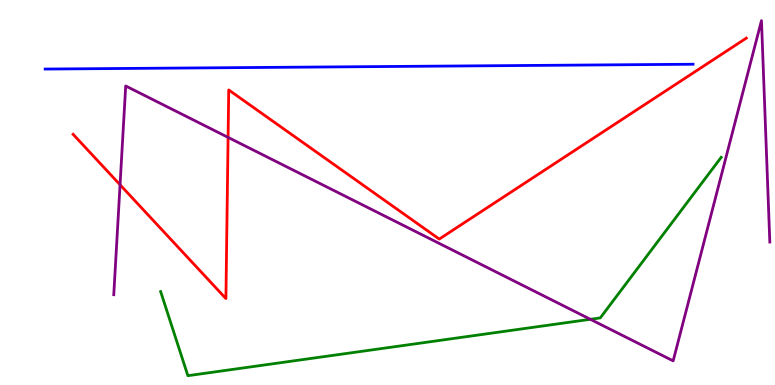[{'lines': ['blue', 'red'], 'intersections': []}, {'lines': ['green', 'red'], 'intersections': []}, {'lines': ['purple', 'red'], 'intersections': [{'x': 1.55, 'y': 5.2}, {'x': 2.94, 'y': 6.43}]}, {'lines': ['blue', 'green'], 'intersections': []}, {'lines': ['blue', 'purple'], 'intersections': []}, {'lines': ['green', 'purple'], 'intersections': [{'x': 7.62, 'y': 1.71}]}]